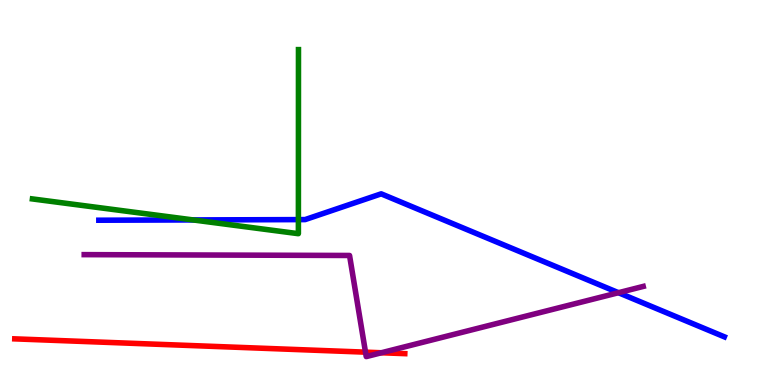[{'lines': ['blue', 'red'], 'intersections': []}, {'lines': ['green', 'red'], 'intersections': []}, {'lines': ['purple', 'red'], 'intersections': [{'x': 4.72, 'y': 0.853}, {'x': 4.92, 'y': 0.838}]}, {'lines': ['blue', 'green'], 'intersections': [{'x': 2.49, 'y': 4.29}, {'x': 3.85, 'y': 4.3}]}, {'lines': ['blue', 'purple'], 'intersections': [{'x': 7.98, 'y': 2.4}]}, {'lines': ['green', 'purple'], 'intersections': []}]